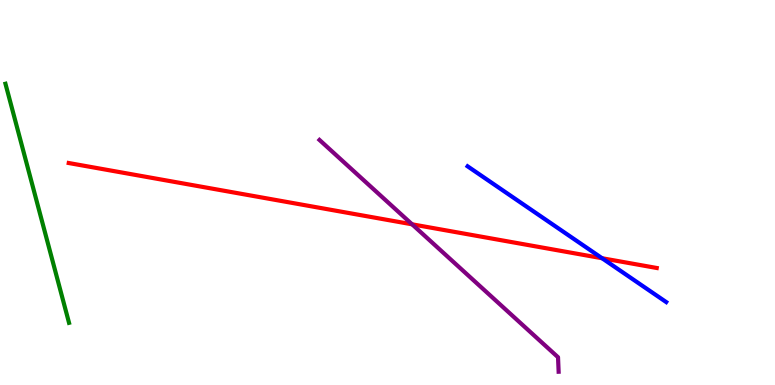[{'lines': ['blue', 'red'], 'intersections': [{'x': 7.77, 'y': 3.29}]}, {'lines': ['green', 'red'], 'intersections': []}, {'lines': ['purple', 'red'], 'intersections': [{'x': 5.32, 'y': 4.17}]}, {'lines': ['blue', 'green'], 'intersections': []}, {'lines': ['blue', 'purple'], 'intersections': []}, {'lines': ['green', 'purple'], 'intersections': []}]